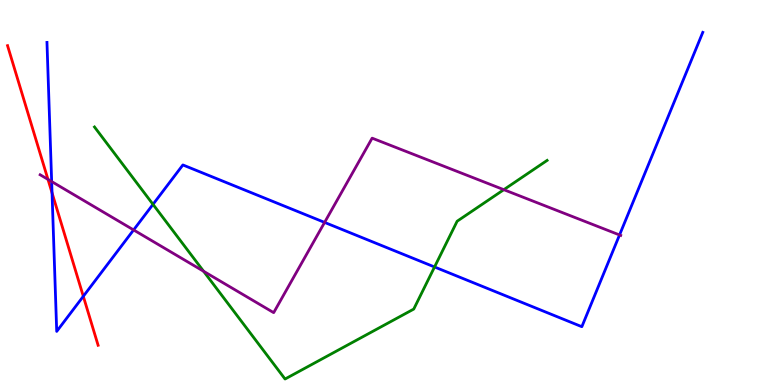[{'lines': ['blue', 'red'], 'intersections': [{'x': 0.671, 'y': 4.99}, {'x': 1.07, 'y': 2.3}]}, {'lines': ['green', 'red'], 'intersections': []}, {'lines': ['purple', 'red'], 'intersections': [{'x': 0.619, 'y': 5.34}]}, {'lines': ['blue', 'green'], 'intersections': [{'x': 1.97, 'y': 4.69}, {'x': 5.61, 'y': 3.07}]}, {'lines': ['blue', 'purple'], 'intersections': [{'x': 0.667, 'y': 5.28}, {'x': 1.72, 'y': 4.03}, {'x': 4.19, 'y': 4.22}, {'x': 7.99, 'y': 3.9}]}, {'lines': ['green', 'purple'], 'intersections': [{'x': 2.63, 'y': 2.95}, {'x': 6.5, 'y': 5.07}]}]